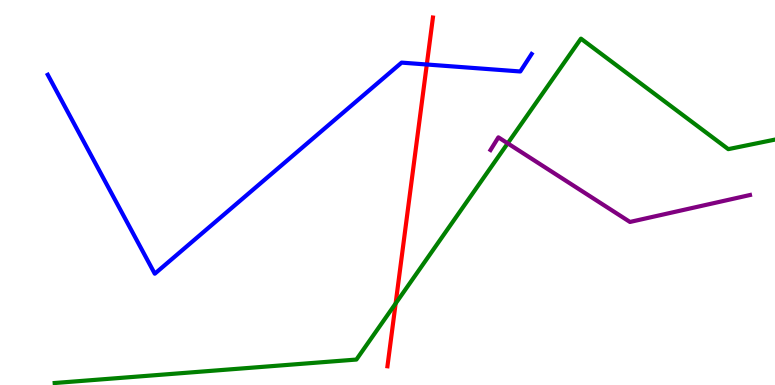[{'lines': ['blue', 'red'], 'intersections': [{'x': 5.51, 'y': 8.32}]}, {'lines': ['green', 'red'], 'intersections': [{'x': 5.11, 'y': 2.12}]}, {'lines': ['purple', 'red'], 'intersections': []}, {'lines': ['blue', 'green'], 'intersections': []}, {'lines': ['blue', 'purple'], 'intersections': []}, {'lines': ['green', 'purple'], 'intersections': [{'x': 6.55, 'y': 6.28}]}]